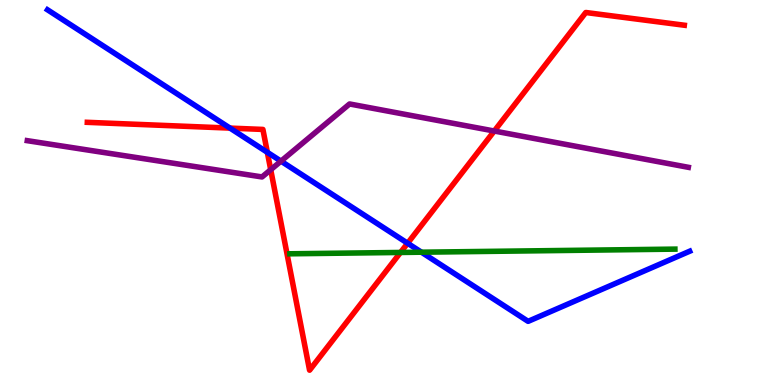[{'lines': ['blue', 'red'], 'intersections': [{'x': 2.97, 'y': 6.67}, {'x': 3.45, 'y': 6.04}, {'x': 5.26, 'y': 3.68}]}, {'lines': ['green', 'red'], 'intersections': [{'x': 5.17, 'y': 3.44}]}, {'lines': ['purple', 'red'], 'intersections': [{'x': 3.49, 'y': 5.59}, {'x': 6.38, 'y': 6.6}]}, {'lines': ['blue', 'green'], 'intersections': [{'x': 5.44, 'y': 3.45}]}, {'lines': ['blue', 'purple'], 'intersections': [{'x': 3.63, 'y': 5.81}]}, {'lines': ['green', 'purple'], 'intersections': []}]